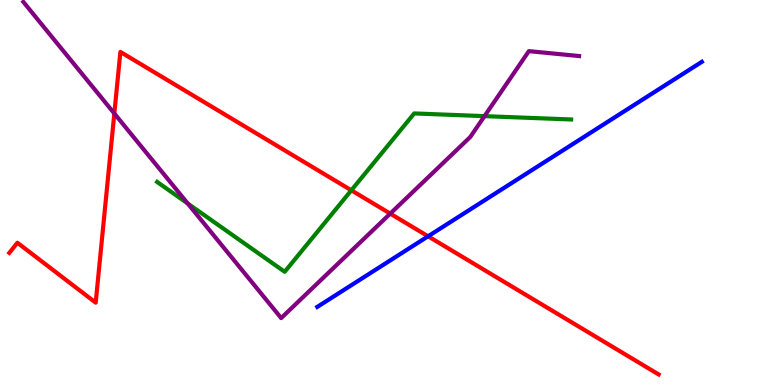[{'lines': ['blue', 'red'], 'intersections': [{'x': 5.52, 'y': 3.86}]}, {'lines': ['green', 'red'], 'intersections': [{'x': 4.53, 'y': 5.06}]}, {'lines': ['purple', 'red'], 'intersections': [{'x': 1.48, 'y': 7.05}, {'x': 5.04, 'y': 4.45}]}, {'lines': ['blue', 'green'], 'intersections': []}, {'lines': ['blue', 'purple'], 'intersections': []}, {'lines': ['green', 'purple'], 'intersections': [{'x': 2.42, 'y': 4.71}, {'x': 6.25, 'y': 6.98}]}]